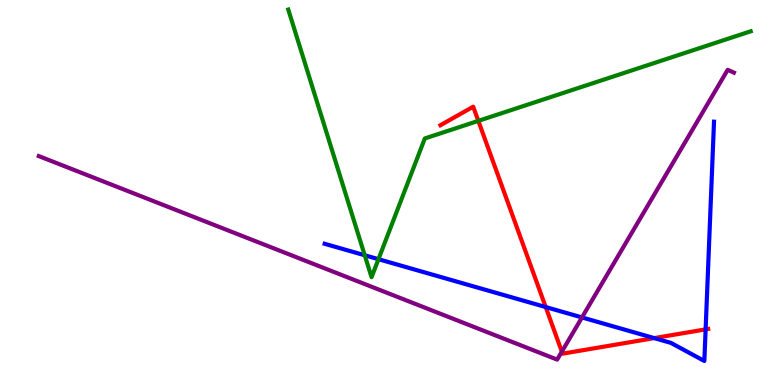[{'lines': ['blue', 'red'], 'intersections': [{'x': 7.04, 'y': 2.02}, {'x': 8.44, 'y': 1.22}, {'x': 9.1, 'y': 1.44}]}, {'lines': ['green', 'red'], 'intersections': [{'x': 6.17, 'y': 6.86}]}, {'lines': ['purple', 'red'], 'intersections': [{'x': 7.25, 'y': 0.866}]}, {'lines': ['blue', 'green'], 'intersections': [{'x': 4.71, 'y': 3.37}, {'x': 4.88, 'y': 3.27}]}, {'lines': ['blue', 'purple'], 'intersections': [{'x': 7.51, 'y': 1.75}]}, {'lines': ['green', 'purple'], 'intersections': []}]